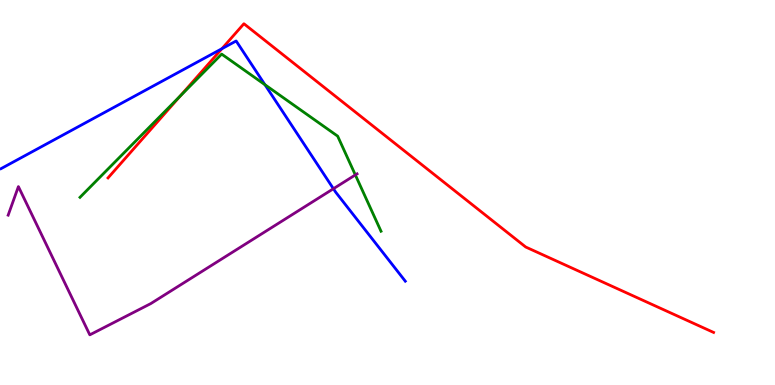[{'lines': ['blue', 'red'], 'intersections': [{'x': 2.86, 'y': 8.73}]}, {'lines': ['green', 'red'], 'intersections': [{'x': 2.33, 'y': 7.51}]}, {'lines': ['purple', 'red'], 'intersections': []}, {'lines': ['blue', 'green'], 'intersections': [{'x': 3.42, 'y': 7.8}]}, {'lines': ['blue', 'purple'], 'intersections': [{'x': 4.3, 'y': 5.1}]}, {'lines': ['green', 'purple'], 'intersections': [{'x': 4.59, 'y': 5.46}]}]